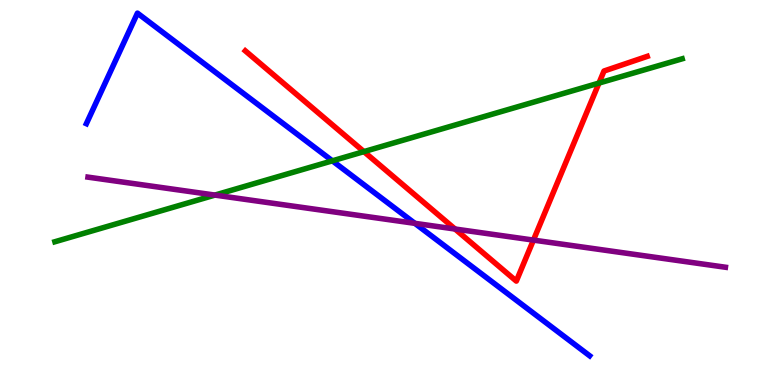[{'lines': ['blue', 'red'], 'intersections': []}, {'lines': ['green', 'red'], 'intersections': [{'x': 4.7, 'y': 6.06}, {'x': 7.73, 'y': 7.84}]}, {'lines': ['purple', 'red'], 'intersections': [{'x': 5.87, 'y': 4.05}, {'x': 6.88, 'y': 3.76}]}, {'lines': ['blue', 'green'], 'intersections': [{'x': 4.29, 'y': 5.82}]}, {'lines': ['blue', 'purple'], 'intersections': [{'x': 5.35, 'y': 4.2}]}, {'lines': ['green', 'purple'], 'intersections': [{'x': 2.77, 'y': 4.93}]}]